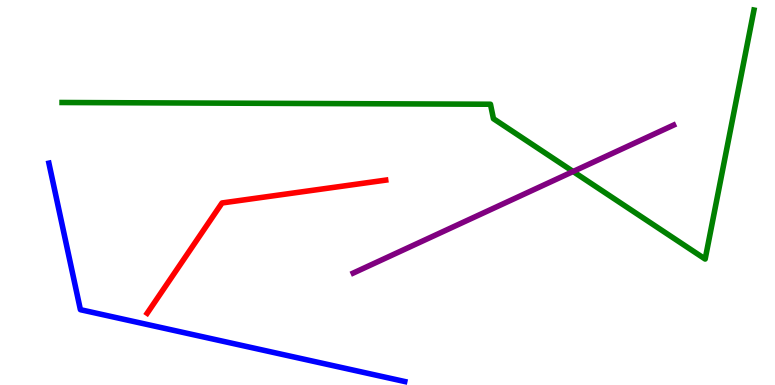[{'lines': ['blue', 'red'], 'intersections': []}, {'lines': ['green', 'red'], 'intersections': []}, {'lines': ['purple', 'red'], 'intersections': []}, {'lines': ['blue', 'green'], 'intersections': []}, {'lines': ['blue', 'purple'], 'intersections': []}, {'lines': ['green', 'purple'], 'intersections': [{'x': 7.39, 'y': 5.55}]}]